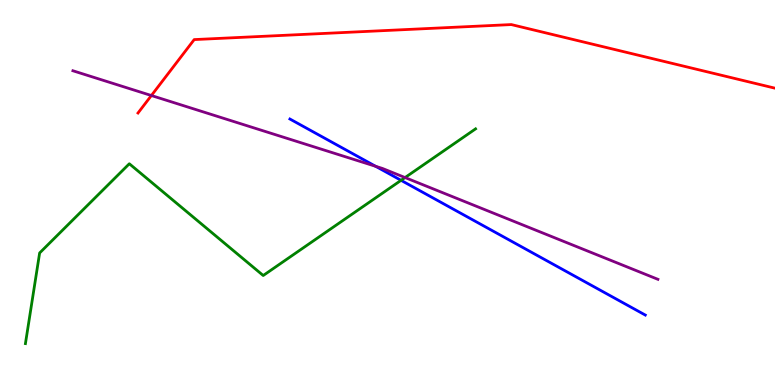[{'lines': ['blue', 'red'], 'intersections': []}, {'lines': ['green', 'red'], 'intersections': []}, {'lines': ['purple', 'red'], 'intersections': [{'x': 1.95, 'y': 7.52}]}, {'lines': ['blue', 'green'], 'intersections': [{'x': 5.17, 'y': 5.32}]}, {'lines': ['blue', 'purple'], 'intersections': [{'x': 4.85, 'y': 5.68}]}, {'lines': ['green', 'purple'], 'intersections': [{'x': 5.23, 'y': 5.39}]}]